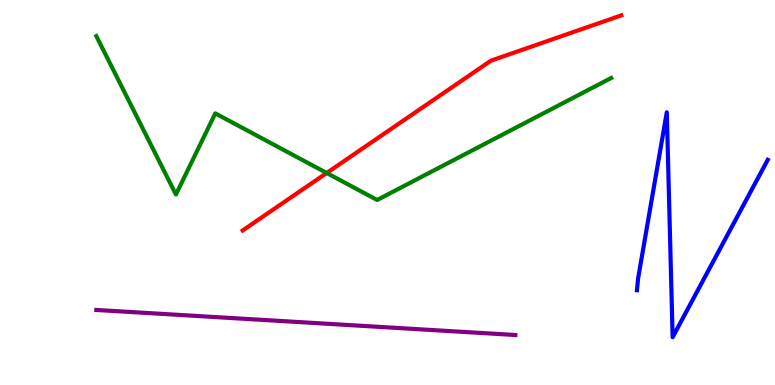[{'lines': ['blue', 'red'], 'intersections': []}, {'lines': ['green', 'red'], 'intersections': [{'x': 4.22, 'y': 5.51}]}, {'lines': ['purple', 'red'], 'intersections': []}, {'lines': ['blue', 'green'], 'intersections': []}, {'lines': ['blue', 'purple'], 'intersections': []}, {'lines': ['green', 'purple'], 'intersections': []}]